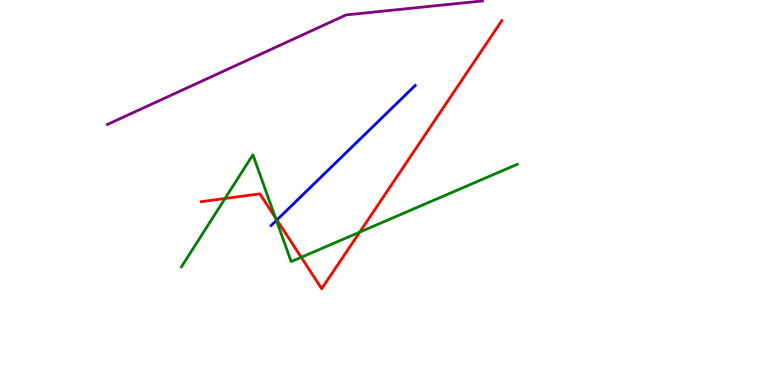[{'lines': ['blue', 'red'], 'intersections': [{'x': 3.57, 'y': 4.29}]}, {'lines': ['green', 'red'], 'intersections': [{'x': 2.9, 'y': 4.84}, {'x': 3.55, 'y': 4.34}, {'x': 3.89, 'y': 3.32}, {'x': 4.64, 'y': 3.97}]}, {'lines': ['purple', 'red'], 'intersections': []}, {'lines': ['blue', 'green'], 'intersections': [{'x': 3.57, 'y': 4.27}]}, {'lines': ['blue', 'purple'], 'intersections': []}, {'lines': ['green', 'purple'], 'intersections': []}]